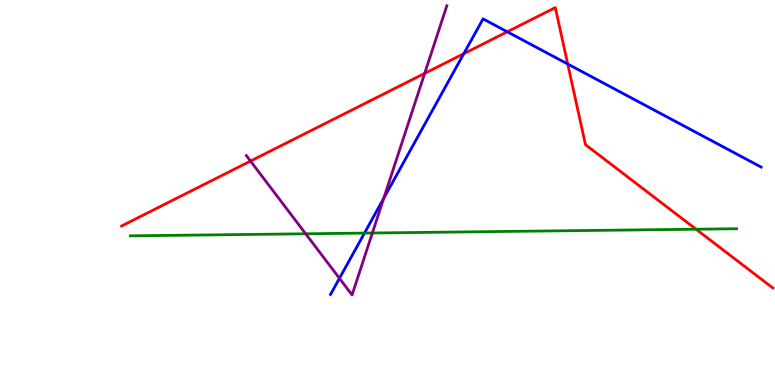[{'lines': ['blue', 'red'], 'intersections': [{'x': 5.98, 'y': 8.61}, {'x': 6.55, 'y': 9.17}, {'x': 7.33, 'y': 8.34}]}, {'lines': ['green', 'red'], 'intersections': [{'x': 8.98, 'y': 4.05}]}, {'lines': ['purple', 'red'], 'intersections': [{'x': 3.23, 'y': 5.82}, {'x': 5.48, 'y': 8.09}]}, {'lines': ['blue', 'green'], 'intersections': [{'x': 4.7, 'y': 3.95}]}, {'lines': ['blue', 'purple'], 'intersections': [{'x': 4.38, 'y': 2.77}, {'x': 4.95, 'y': 4.85}]}, {'lines': ['green', 'purple'], 'intersections': [{'x': 3.94, 'y': 3.93}, {'x': 4.8, 'y': 3.95}]}]